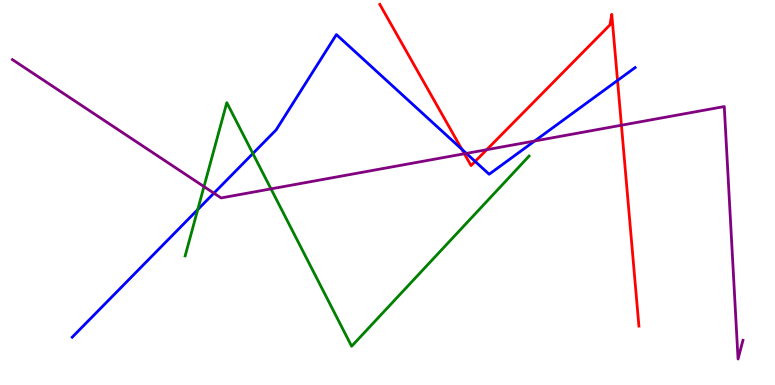[{'lines': ['blue', 'red'], 'intersections': [{'x': 5.96, 'y': 6.12}, {'x': 6.13, 'y': 5.81}, {'x': 7.97, 'y': 7.91}]}, {'lines': ['green', 'red'], 'intersections': []}, {'lines': ['purple', 'red'], 'intersections': [{'x': 5.99, 'y': 6.01}, {'x': 6.28, 'y': 6.11}, {'x': 8.02, 'y': 6.75}]}, {'lines': ['blue', 'green'], 'intersections': [{'x': 2.55, 'y': 4.56}, {'x': 3.26, 'y': 6.01}]}, {'lines': ['blue', 'purple'], 'intersections': [{'x': 2.76, 'y': 4.98}, {'x': 6.02, 'y': 6.02}, {'x': 6.9, 'y': 6.34}]}, {'lines': ['green', 'purple'], 'intersections': [{'x': 2.63, 'y': 5.15}, {'x': 3.5, 'y': 5.09}]}]